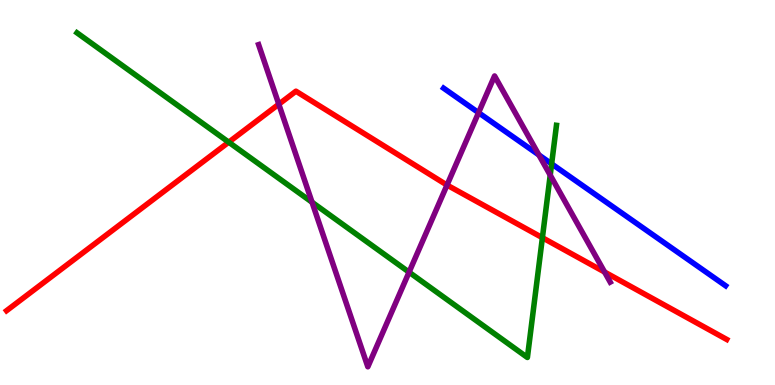[{'lines': ['blue', 'red'], 'intersections': []}, {'lines': ['green', 'red'], 'intersections': [{'x': 2.95, 'y': 6.31}, {'x': 7.0, 'y': 3.83}]}, {'lines': ['purple', 'red'], 'intersections': [{'x': 3.6, 'y': 7.29}, {'x': 5.77, 'y': 5.19}, {'x': 7.8, 'y': 2.93}]}, {'lines': ['blue', 'green'], 'intersections': [{'x': 7.12, 'y': 5.74}]}, {'lines': ['blue', 'purple'], 'intersections': [{'x': 6.18, 'y': 7.07}, {'x': 6.95, 'y': 5.98}]}, {'lines': ['green', 'purple'], 'intersections': [{'x': 4.03, 'y': 4.75}, {'x': 5.28, 'y': 2.93}, {'x': 7.1, 'y': 5.45}]}]